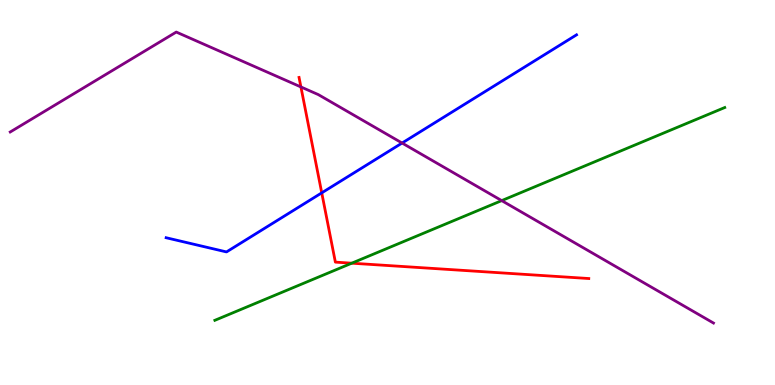[{'lines': ['blue', 'red'], 'intersections': [{'x': 4.15, 'y': 4.99}]}, {'lines': ['green', 'red'], 'intersections': [{'x': 4.54, 'y': 3.16}]}, {'lines': ['purple', 'red'], 'intersections': [{'x': 3.88, 'y': 7.74}]}, {'lines': ['blue', 'green'], 'intersections': []}, {'lines': ['blue', 'purple'], 'intersections': [{'x': 5.19, 'y': 6.28}]}, {'lines': ['green', 'purple'], 'intersections': [{'x': 6.47, 'y': 4.79}]}]